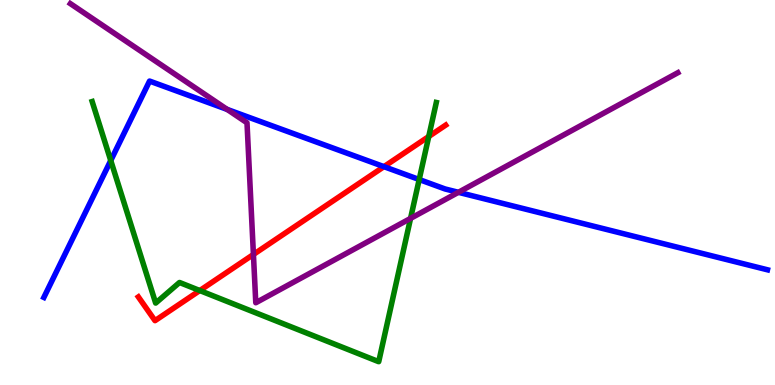[{'lines': ['blue', 'red'], 'intersections': [{'x': 4.95, 'y': 5.67}]}, {'lines': ['green', 'red'], 'intersections': [{'x': 2.58, 'y': 2.45}, {'x': 5.53, 'y': 6.45}]}, {'lines': ['purple', 'red'], 'intersections': [{'x': 3.27, 'y': 3.39}]}, {'lines': ['blue', 'green'], 'intersections': [{'x': 1.43, 'y': 5.83}, {'x': 5.41, 'y': 5.34}]}, {'lines': ['blue', 'purple'], 'intersections': [{'x': 2.93, 'y': 7.16}, {'x': 5.92, 'y': 5.0}]}, {'lines': ['green', 'purple'], 'intersections': [{'x': 5.3, 'y': 4.33}]}]